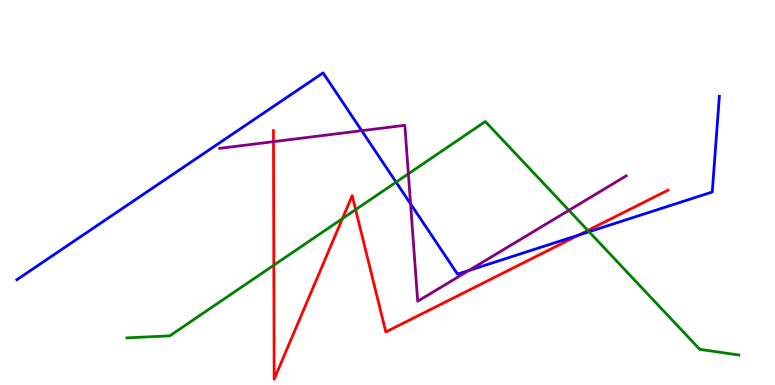[{'lines': ['blue', 'red'], 'intersections': [{'x': 7.47, 'y': 3.89}]}, {'lines': ['green', 'red'], 'intersections': [{'x': 3.53, 'y': 3.11}, {'x': 4.42, 'y': 4.32}, {'x': 4.59, 'y': 4.55}, {'x': 7.59, 'y': 4.01}]}, {'lines': ['purple', 'red'], 'intersections': [{'x': 3.53, 'y': 6.32}]}, {'lines': ['blue', 'green'], 'intersections': [{'x': 5.11, 'y': 5.27}, {'x': 7.6, 'y': 3.98}]}, {'lines': ['blue', 'purple'], 'intersections': [{'x': 4.67, 'y': 6.61}, {'x': 5.3, 'y': 4.71}, {'x': 6.05, 'y': 2.97}]}, {'lines': ['green', 'purple'], 'intersections': [{'x': 5.27, 'y': 5.49}, {'x': 7.34, 'y': 4.54}]}]